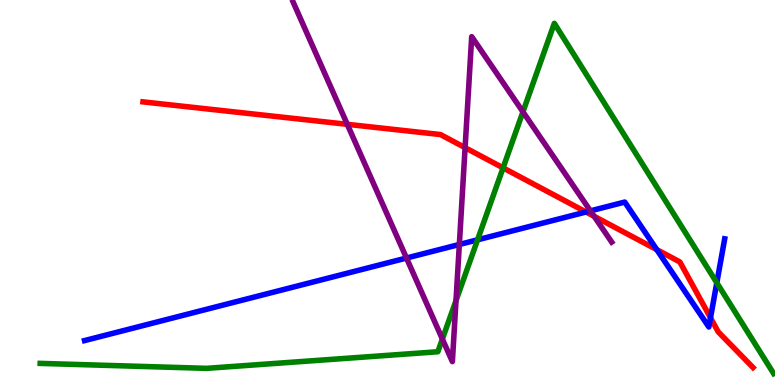[{'lines': ['blue', 'red'], 'intersections': [{'x': 7.56, 'y': 4.49}, {'x': 8.47, 'y': 3.52}, {'x': 9.17, 'y': 1.75}]}, {'lines': ['green', 'red'], 'intersections': [{'x': 6.49, 'y': 5.64}]}, {'lines': ['purple', 'red'], 'intersections': [{'x': 4.48, 'y': 6.77}, {'x': 6.0, 'y': 6.16}, {'x': 7.67, 'y': 4.38}]}, {'lines': ['blue', 'green'], 'intersections': [{'x': 6.16, 'y': 3.77}, {'x': 9.25, 'y': 2.66}]}, {'lines': ['blue', 'purple'], 'intersections': [{'x': 5.25, 'y': 3.3}, {'x': 5.93, 'y': 3.65}, {'x': 7.62, 'y': 4.52}]}, {'lines': ['green', 'purple'], 'intersections': [{'x': 5.71, 'y': 1.19}, {'x': 5.88, 'y': 2.19}, {'x': 6.75, 'y': 7.09}]}]